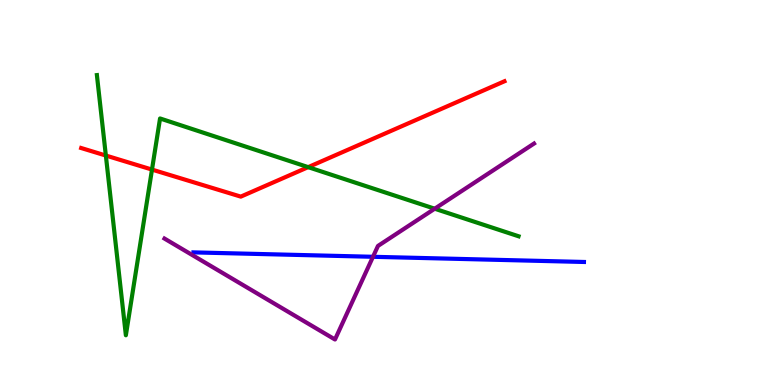[{'lines': ['blue', 'red'], 'intersections': []}, {'lines': ['green', 'red'], 'intersections': [{'x': 1.37, 'y': 5.96}, {'x': 1.96, 'y': 5.6}, {'x': 3.98, 'y': 5.66}]}, {'lines': ['purple', 'red'], 'intersections': []}, {'lines': ['blue', 'green'], 'intersections': []}, {'lines': ['blue', 'purple'], 'intersections': [{'x': 4.81, 'y': 3.33}]}, {'lines': ['green', 'purple'], 'intersections': [{'x': 5.61, 'y': 4.58}]}]